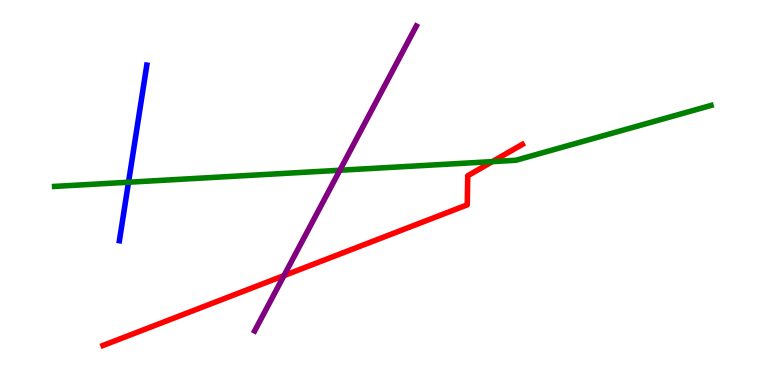[{'lines': ['blue', 'red'], 'intersections': []}, {'lines': ['green', 'red'], 'intersections': [{'x': 6.35, 'y': 5.8}]}, {'lines': ['purple', 'red'], 'intersections': [{'x': 3.66, 'y': 2.84}]}, {'lines': ['blue', 'green'], 'intersections': [{'x': 1.66, 'y': 5.27}]}, {'lines': ['blue', 'purple'], 'intersections': []}, {'lines': ['green', 'purple'], 'intersections': [{'x': 4.39, 'y': 5.58}]}]